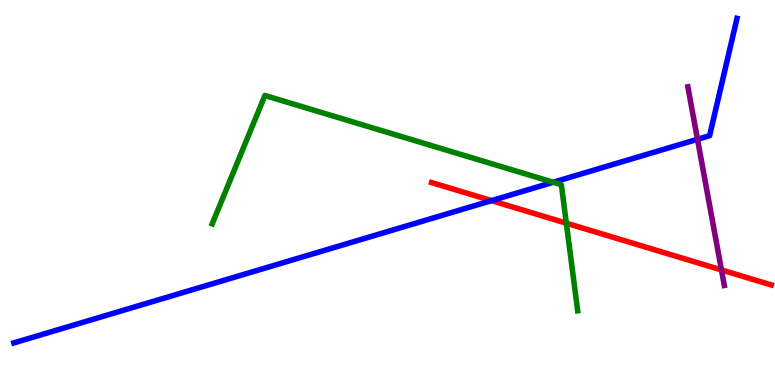[{'lines': ['blue', 'red'], 'intersections': [{'x': 6.34, 'y': 4.79}]}, {'lines': ['green', 'red'], 'intersections': [{'x': 7.31, 'y': 4.2}]}, {'lines': ['purple', 'red'], 'intersections': [{'x': 9.31, 'y': 2.99}]}, {'lines': ['blue', 'green'], 'intersections': [{'x': 7.14, 'y': 5.27}]}, {'lines': ['blue', 'purple'], 'intersections': [{'x': 9.0, 'y': 6.38}]}, {'lines': ['green', 'purple'], 'intersections': []}]